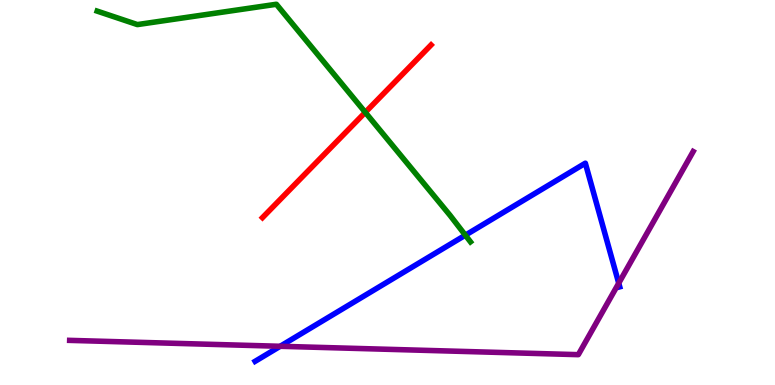[{'lines': ['blue', 'red'], 'intersections': []}, {'lines': ['green', 'red'], 'intersections': [{'x': 4.71, 'y': 7.08}]}, {'lines': ['purple', 'red'], 'intersections': []}, {'lines': ['blue', 'green'], 'intersections': [{'x': 6.0, 'y': 3.89}]}, {'lines': ['blue', 'purple'], 'intersections': [{'x': 3.62, 'y': 1.01}, {'x': 7.98, 'y': 2.64}]}, {'lines': ['green', 'purple'], 'intersections': []}]